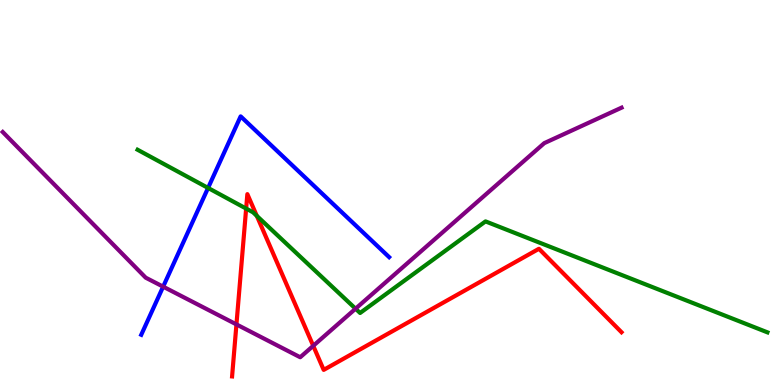[{'lines': ['blue', 'red'], 'intersections': []}, {'lines': ['green', 'red'], 'intersections': [{'x': 3.18, 'y': 4.58}, {'x': 3.31, 'y': 4.39}]}, {'lines': ['purple', 'red'], 'intersections': [{'x': 3.05, 'y': 1.57}, {'x': 4.04, 'y': 1.02}]}, {'lines': ['blue', 'green'], 'intersections': [{'x': 2.68, 'y': 5.12}]}, {'lines': ['blue', 'purple'], 'intersections': [{'x': 2.11, 'y': 2.55}]}, {'lines': ['green', 'purple'], 'intersections': [{'x': 4.59, 'y': 1.98}]}]